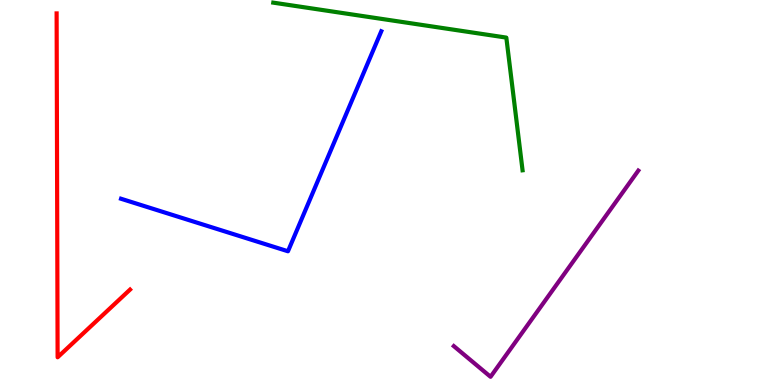[{'lines': ['blue', 'red'], 'intersections': []}, {'lines': ['green', 'red'], 'intersections': []}, {'lines': ['purple', 'red'], 'intersections': []}, {'lines': ['blue', 'green'], 'intersections': []}, {'lines': ['blue', 'purple'], 'intersections': []}, {'lines': ['green', 'purple'], 'intersections': []}]